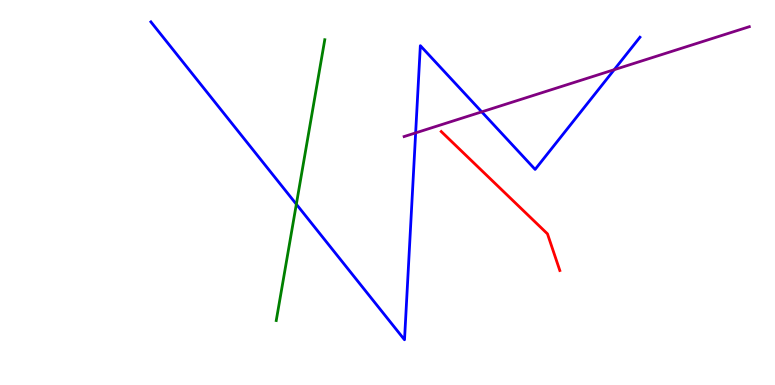[{'lines': ['blue', 'red'], 'intersections': []}, {'lines': ['green', 'red'], 'intersections': []}, {'lines': ['purple', 'red'], 'intersections': []}, {'lines': ['blue', 'green'], 'intersections': [{'x': 3.82, 'y': 4.7}]}, {'lines': ['blue', 'purple'], 'intersections': [{'x': 5.36, 'y': 6.55}, {'x': 6.22, 'y': 7.09}, {'x': 7.93, 'y': 8.19}]}, {'lines': ['green', 'purple'], 'intersections': []}]